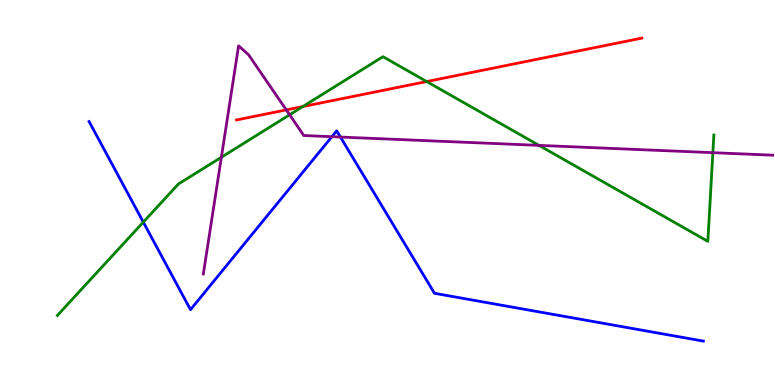[{'lines': ['blue', 'red'], 'intersections': []}, {'lines': ['green', 'red'], 'intersections': [{'x': 3.91, 'y': 7.23}, {'x': 5.51, 'y': 7.88}]}, {'lines': ['purple', 'red'], 'intersections': [{'x': 3.69, 'y': 7.15}]}, {'lines': ['blue', 'green'], 'intersections': [{'x': 1.85, 'y': 4.23}]}, {'lines': ['blue', 'purple'], 'intersections': [{'x': 4.28, 'y': 6.45}, {'x': 4.39, 'y': 6.44}]}, {'lines': ['green', 'purple'], 'intersections': [{'x': 2.86, 'y': 5.92}, {'x': 3.74, 'y': 7.02}, {'x': 6.95, 'y': 6.22}, {'x': 9.2, 'y': 6.03}]}]